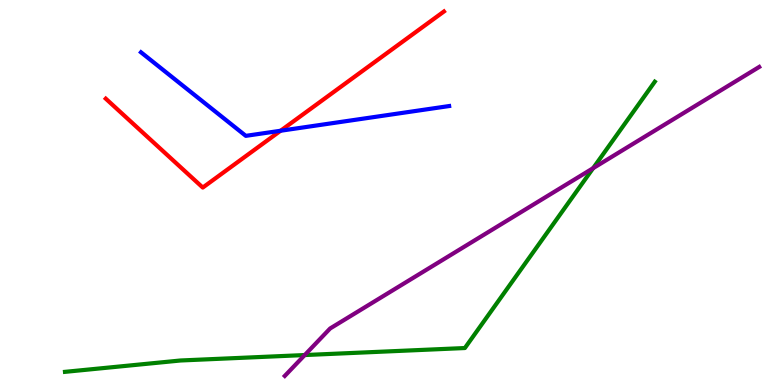[{'lines': ['blue', 'red'], 'intersections': [{'x': 3.62, 'y': 6.6}]}, {'lines': ['green', 'red'], 'intersections': []}, {'lines': ['purple', 'red'], 'intersections': []}, {'lines': ['blue', 'green'], 'intersections': []}, {'lines': ['blue', 'purple'], 'intersections': []}, {'lines': ['green', 'purple'], 'intersections': [{'x': 3.93, 'y': 0.778}, {'x': 7.65, 'y': 5.63}]}]